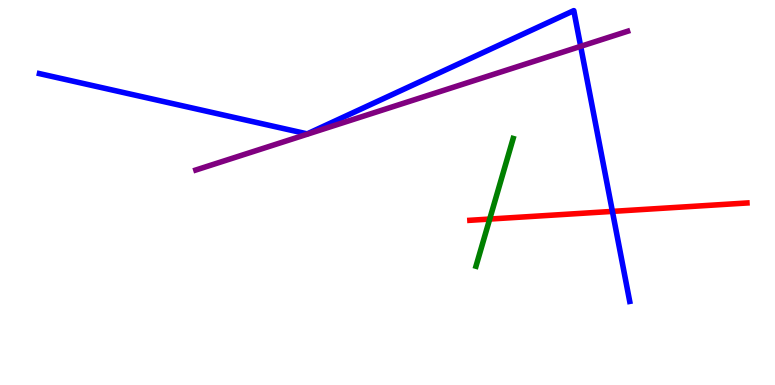[{'lines': ['blue', 'red'], 'intersections': [{'x': 7.9, 'y': 4.51}]}, {'lines': ['green', 'red'], 'intersections': [{'x': 6.32, 'y': 4.31}]}, {'lines': ['purple', 'red'], 'intersections': []}, {'lines': ['blue', 'green'], 'intersections': []}, {'lines': ['blue', 'purple'], 'intersections': [{'x': 7.49, 'y': 8.8}]}, {'lines': ['green', 'purple'], 'intersections': []}]